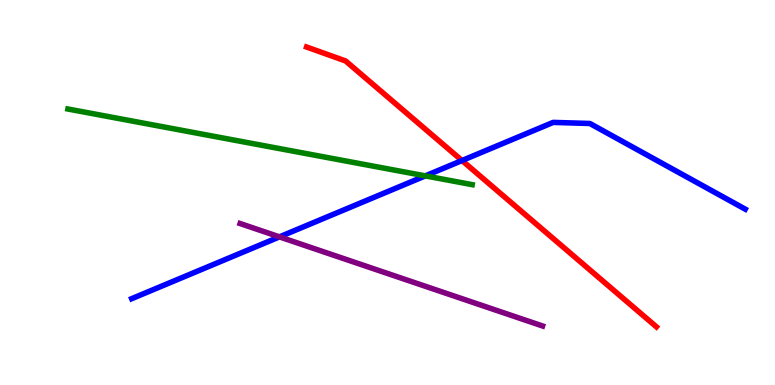[{'lines': ['blue', 'red'], 'intersections': [{'x': 5.96, 'y': 5.83}]}, {'lines': ['green', 'red'], 'intersections': []}, {'lines': ['purple', 'red'], 'intersections': []}, {'lines': ['blue', 'green'], 'intersections': [{'x': 5.49, 'y': 5.43}]}, {'lines': ['blue', 'purple'], 'intersections': [{'x': 3.61, 'y': 3.85}]}, {'lines': ['green', 'purple'], 'intersections': []}]